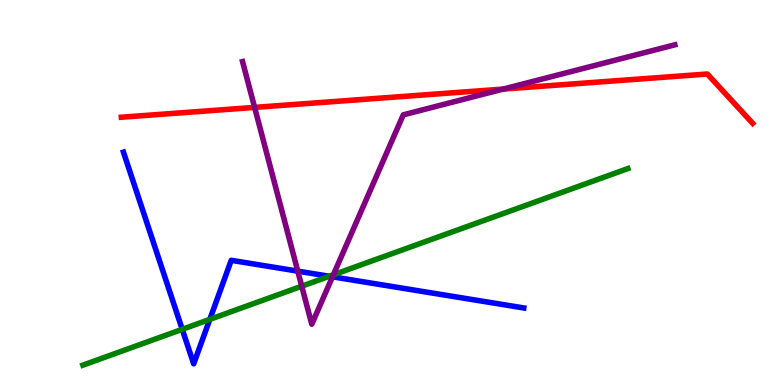[{'lines': ['blue', 'red'], 'intersections': []}, {'lines': ['green', 'red'], 'intersections': []}, {'lines': ['purple', 'red'], 'intersections': [{'x': 3.29, 'y': 7.21}, {'x': 6.49, 'y': 7.69}]}, {'lines': ['blue', 'green'], 'intersections': [{'x': 2.35, 'y': 1.45}, {'x': 2.71, 'y': 1.7}, {'x': 4.25, 'y': 2.82}]}, {'lines': ['blue', 'purple'], 'intersections': [{'x': 3.84, 'y': 2.96}, {'x': 4.29, 'y': 2.81}]}, {'lines': ['green', 'purple'], 'intersections': [{'x': 3.89, 'y': 2.57}, {'x': 4.3, 'y': 2.86}]}]